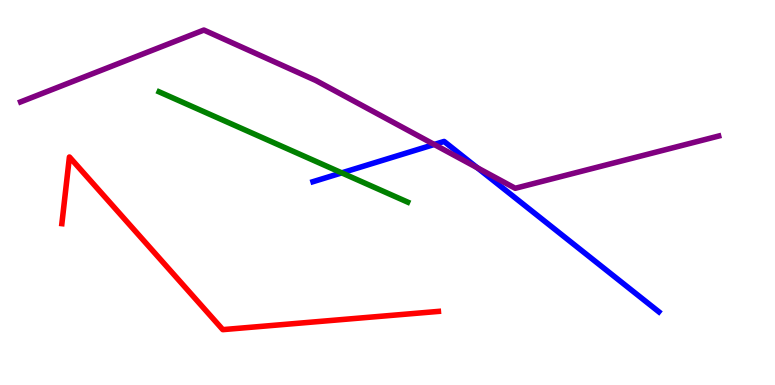[{'lines': ['blue', 'red'], 'intersections': []}, {'lines': ['green', 'red'], 'intersections': []}, {'lines': ['purple', 'red'], 'intersections': []}, {'lines': ['blue', 'green'], 'intersections': [{'x': 4.41, 'y': 5.51}]}, {'lines': ['blue', 'purple'], 'intersections': [{'x': 5.6, 'y': 6.25}, {'x': 6.16, 'y': 5.64}]}, {'lines': ['green', 'purple'], 'intersections': []}]